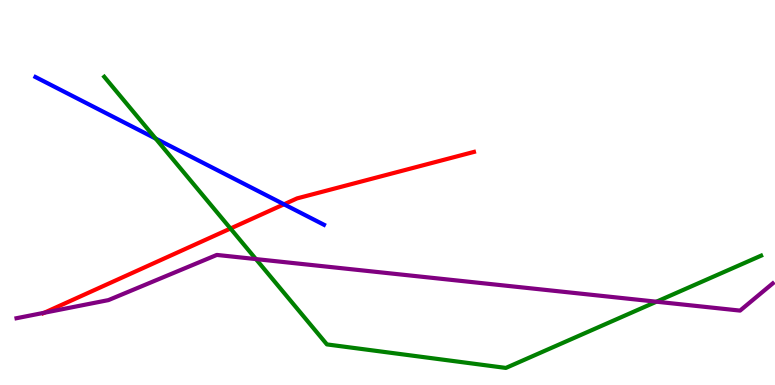[{'lines': ['blue', 'red'], 'intersections': [{'x': 3.66, 'y': 4.69}]}, {'lines': ['green', 'red'], 'intersections': [{'x': 2.97, 'y': 4.06}]}, {'lines': ['purple', 'red'], 'intersections': [{'x': 0.571, 'y': 1.88}]}, {'lines': ['blue', 'green'], 'intersections': [{'x': 2.01, 'y': 6.4}]}, {'lines': ['blue', 'purple'], 'intersections': []}, {'lines': ['green', 'purple'], 'intersections': [{'x': 3.3, 'y': 3.27}, {'x': 8.47, 'y': 2.16}]}]